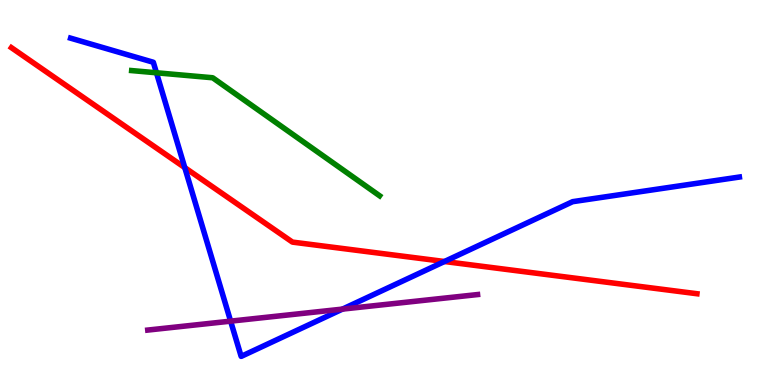[{'lines': ['blue', 'red'], 'intersections': [{'x': 2.38, 'y': 5.65}, {'x': 5.74, 'y': 3.21}]}, {'lines': ['green', 'red'], 'intersections': []}, {'lines': ['purple', 'red'], 'intersections': []}, {'lines': ['blue', 'green'], 'intersections': [{'x': 2.02, 'y': 8.11}]}, {'lines': ['blue', 'purple'], 'intersections': [{'x': 2.98, 'y': 1.66}, {'x': 4.42, 'y': 1.97}]}, {'lines': ['green', 'purple'], 'intersections': []}]